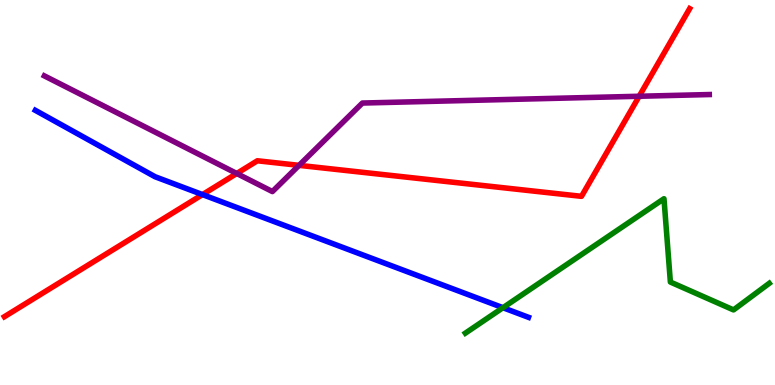[{'lines': ['blue', 'red'], 'intersections': [{'x': 2.61, 'y': 4.95}]}, {'lines': ['green', 'red'], 'intersections': []}, {'lines': ['purple', 'red'], 'intersections': [{'x': 3.05, 'y': 5.49}, {'x': 3.86, 'y': 5.71}, {'x': 8.25, 'y': 7.5}]}, {'lines': ['blue', 'green'], 'intersections': [{'x': 6.49, 'y': 2.01}]}, {'lines': ['blue', 'purple'], 'intersections': []}, {'lines': ['green', 'purple'], 'intersections': []}]